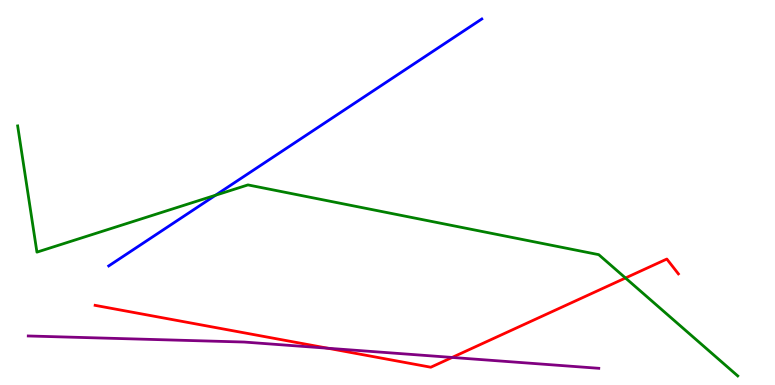[{'lines': ['blue', 'red'], 'intersections': []}, {'lines': ['green', 'red'], 'intersections': [{'x': 8.07, 'y': 2.78}]}, {'lines': ['purple', 'red'], 'intersections': [{'x': 4.23, 'y': 0.955}, {'x': 5.83, 'y': 0.716}]}, {'lines': ['blue', 'green'], 'intersections': [{'x': 2.78, 'y': 4.93}]}, {'lines': ['blue', 'purple'], 'intersections': []}, {'lines': ['green', 'purple'], 'intersections': []}]